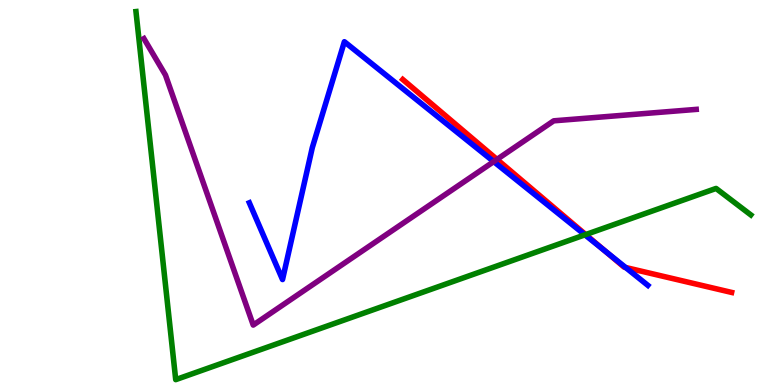[{'lines': ['blue', 'red'], 'intersections': [{'x': 7.81, 'y': 3.48}, {'x': 8.07, 'y': 3.05}]}, {'lines': ['green', 'red'], 'intersections': [{'x': 7.56, 'y': 3.91}]}, {'lines': ['purple', 'red'], 'intersections': [{'x': 6.41, 'y': 5.86}]}, {'lines': ['blue', 'green'], 'intersections': [{'x': 7.55, 'y': 3.9}]}, {'lines': ['blue', 'purple'], 'intersections': [{'x': 6.37, 'y': 5.8}]}, {'lines': ['green', 'purple'], 'intersections': []}]